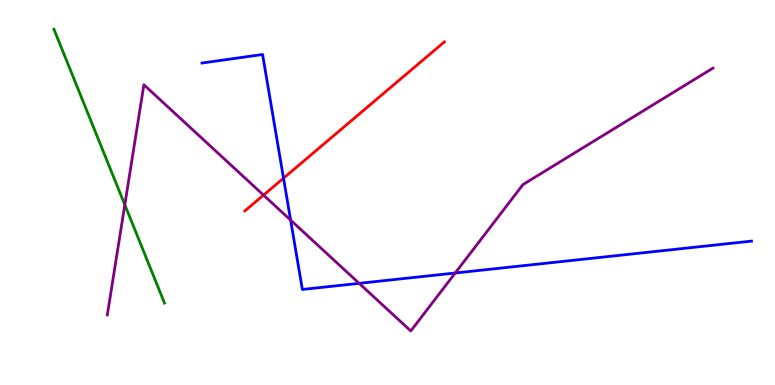[{'lines': ['blue', 'red'], 'intersections': [{'x': 3.66, 'y': 5.37}]}, {'lines': ['green', 'red'], 'intersections': []}, {'lines': ['purple', 'red'], 'intersections': [{'x': 3.4, 'y': 4.93}]}, {'lines': ['blue', 'green'], 'intersections': []}, {'lines': ['blue', 'purple'], 'intersections': [{'x': 3.75, 'y': 4.28}, {'x': 4.63, 'y': 2.64}, {'x': 5.87, 'y': 2.91}]}, {'lines': ['green', 'purple'], 'intersections': [{'x': 1.61, 'y': 4.68}]}]